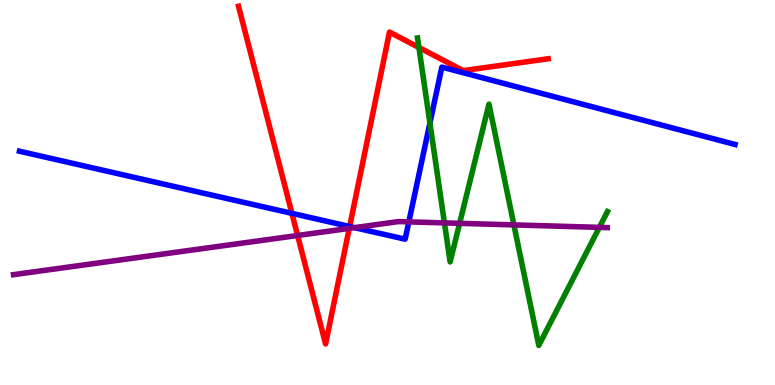[{'lines': ['blue', 'red'], 'intersections': [{'x': 3.77, 'y': 4.46}, {'x': 4.51, 'y': 4.12}]}, {'lines': ['green', 'red'], 'intersections': [{'x': 5.41, 'y': 8.77}]}, {'lines': ['purple', 'red'], 'intersections': [{'x': 3.84, 'y': 3.88}, {'x': 4.51, 'y': 4.07}]}, {'lines': ['blue', 'green'], 'intersections': [{'x': 5.55, 'y': 6.8}]}, {'lines': ['blue', 'purple'], 'intersections': [{'x': 4.57, 'y': 4.09}, {'x': 5.28, 'y': 4.24}]}, {'lines': ['green', 'purple'], 'intersections': [{'x': 5.73, 'y': 4.21}, {'x': 5.93, 'y': 4.2}, {'x': 6.63, 'y': 4.16}, {'x': 7.73, 'y': 4.09}]}]